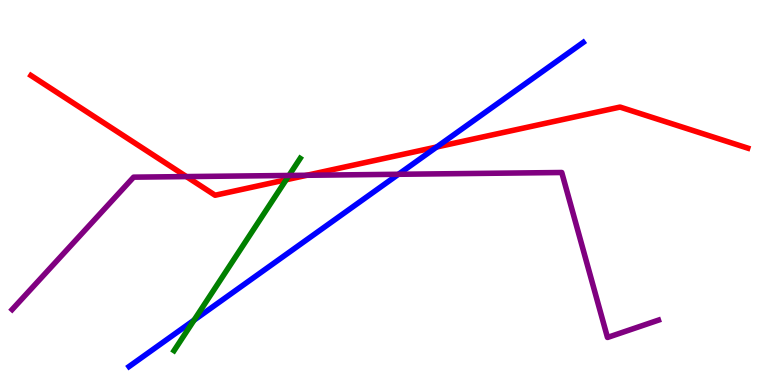[{'lines': ['blue', 'red'], 'intersections': [{'x': 5.63, 'y': 6.18}]}, {'lines': ['green', 'red'], 'intersections': [{'x': 3.69, 'y': 5.33}]}, {'lines': ['purple', 'red'], 'intersections': [{'x': 2.41, 'y': 5.41}, {'x': 3.96, 'y': 5.45}]}, {'lines': ['blue', 'green'], 'intersections': [{'x': 2.5, 'y': 1.68}]}, {'lines': ['blue', 'purple'], 'intersections': [{'x': 5.14, 'y': 5.47}]}, {'lines': ['green', 'purple'], 'intersections': [{'x': 3.73, 'y': 5.44}]}]